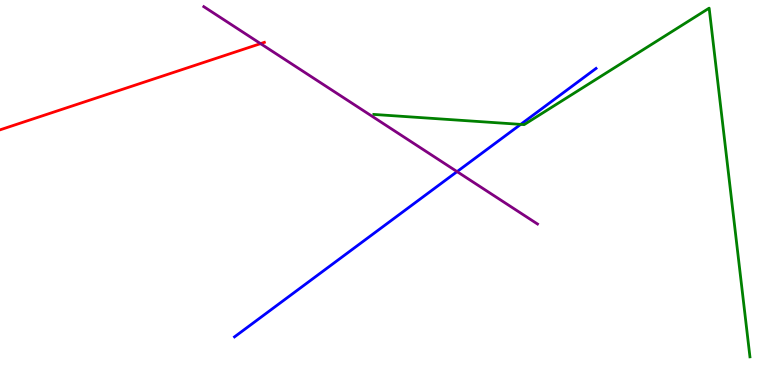[{'lines': ['blue', 'red'], 'intersections': []}, {'lines': ['green', 'red'], 'intersections': []}, {'lines': ['purple', 'red'], 'intersections': [{'x': 3.36, 'y': 8.87}]}, {'lines': ['blue', 'green'], 'intersections': [{'x': 6.72, 'y': 6.77}]}, {'lines': ['blue', 'purple'], 'intersections': [{'x': 5.9, 'y': 5.54}]}, {'lines': ['green', 'purple'], 'intersections': []}]